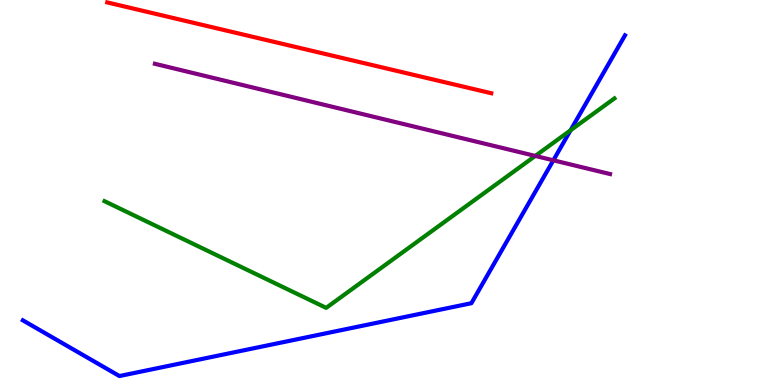[{'lines': ['blue', 'red'], 'intersections': []}, {'lines': ['green', 'red'], 'intersections': []}, {'lines': ['purple', 'red'], 'intersections': []}, {'lines': ['blue', 'green'], 'intersections': [{'x': 7.36, 'y': 6.62}]}, {'lines': ['blue', 'purple'], 'intersections': [{'x': 7.14, 'y': 5.84}]}, {'lines': ['green', 'purple'], 'intersections': [{'x': 6.91, 'y': 5.95}]}]